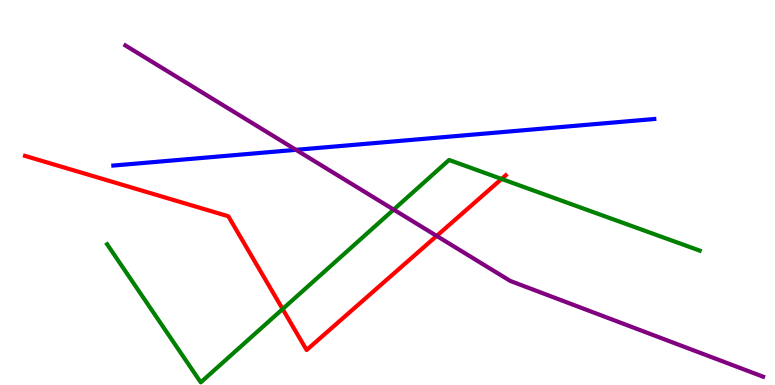[{'lines': ['blue', 'red'], 'intersections': []}, {'lines': ['green', 'red'], 'intersections': [{'x': 3.65, 'y': 1.97}, {'x': 6.47, 'y': 5.35}]}, {'lines': ['purple', 'red'], 'intersections': [{'x': 5.63, 'y': 3.87}]}, {'lines': ['blue', 'green'], 'intersections': []}, {'lines': ['blue', 'purple'], 'intersections': [{'x': 3.82, 'y': 6.11}]}, {'lines': ['green', 'purple'], 'intersections': [{'x': 5.08, 'y': 4.56}]}]